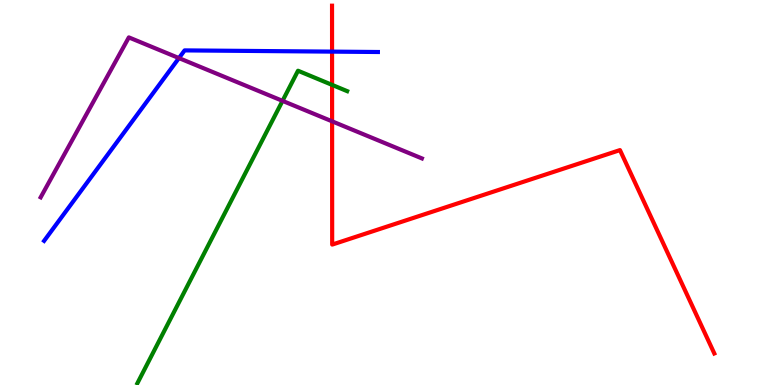[{'lines': ['blue', 'red'], 'intersections': [{'x': 4.28, 'y': 8.66}]}, {'lines': ['green', 'red'], 'intersections': [{'x': 4.28, 'y': 7.8}]}, {'lines': ['purple', 'red'], 'intersections': [{'x': 4.29, 'y': 6.85}]}, {'lines': ['blue', 'green'], 'intersections': []}, {'lines': ['blue', 'purple'], 'intersections': [{'x': 2.31, 'y': 8.49}]}, {'lines': ['green', 'purple'], 'intersections': [{'x': 3.65, 'y': 7.38}]}]